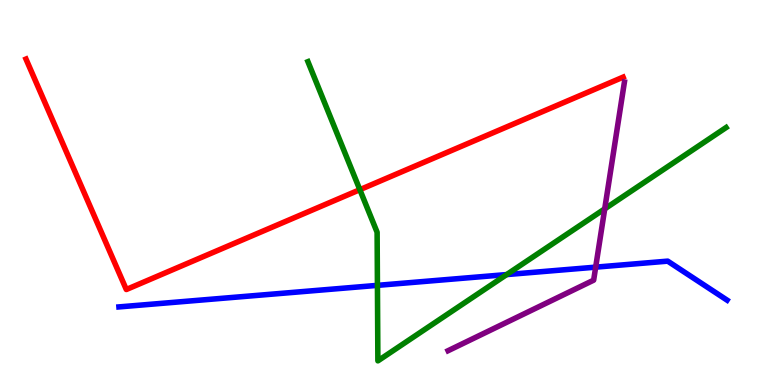[{'lines': ['blue', 'red'], 'intersections': []}, {'lines': ['green', 'red'], 'intersections': [{'x': 4.64, 'y': 5.07}]}, {'lines': ['purple', 'red'], 'intersections': []}, {'lines': ['blue', 'green'], 'intersections': [{'x': 4.87, 'y': 2.59}, {'x': 6.54, 'y': 2.87}]}, {'lines': ['blue', 'purple'], 'intersections': [{'x': 7.69, 'y': 3.06}]}, {'lines': ['green', 'purple'], 'intersections': [{'x': 7.8, 'y': 4.57}]}]